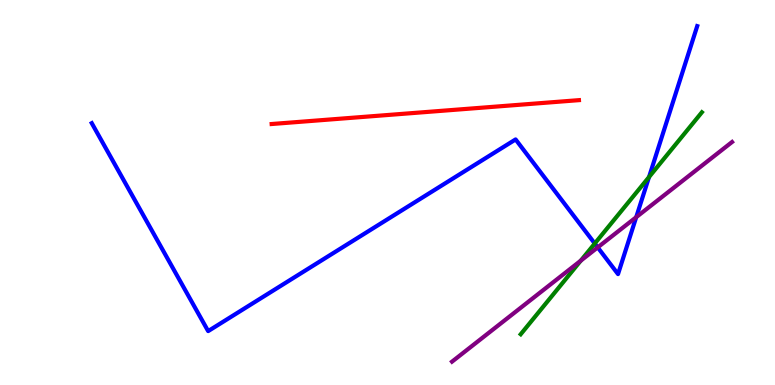[{'lines': ['blue', 'red'], 'intersections': []}, {'lines': ['green', 'red'], 'intersections': []}, {'lines': ['purple', 'red'], 'intersections': []}, {'lines': ['blue', 'green'], 'intersections': [{'x': 7.67, 'y': 3.67}, {'x': 8.37, 'y': 5.4}]}, {'lines': ['blue', 'purple'], 'intersections': [{'x': 7.71, 'y': 3.57}, {'x': 8.21, 'y': 4.36}]}, {'lines': ['green', 'purple'], 'intersections': [{'x': 7.49, 'y': 3.23}]}]